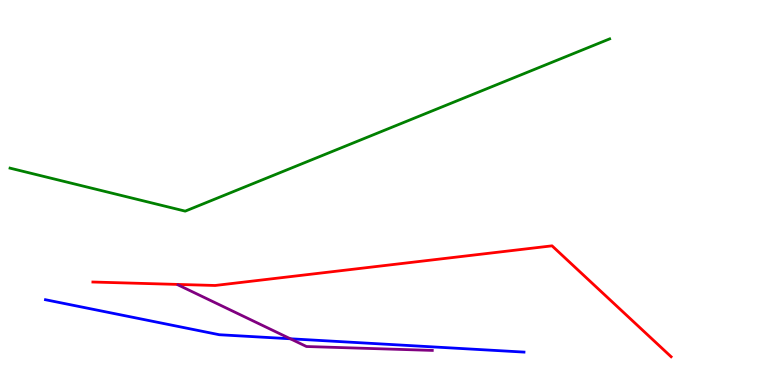[{'lines': ['blue', 'red'], 'intersections': []}, {'lines': ['green', 'red'], 'intersections': []}, {'lines': ['purple', 'red'], 'intersections': []}, {'lines': ['blue', 'green'], 'intersections': []}, {'lines': ['blue', 'purple'], 'intersections': [{'x': 3.75, 'y': 1.2}]}, {'lines': ['green', 'purple'], 'intersections': []}]